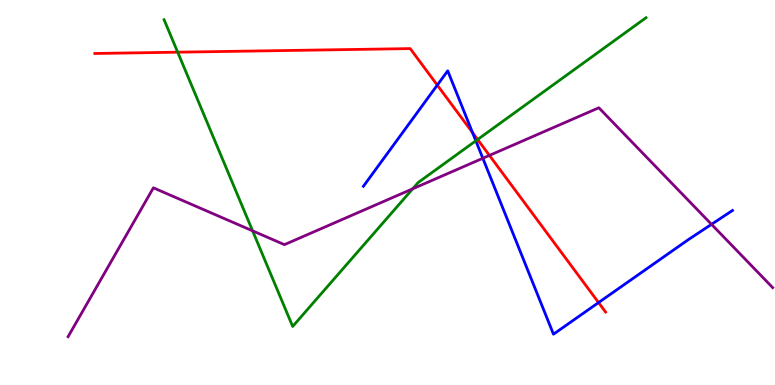[{'lines': ['blue', 'red'], 'intersections': [{'x': 5.64, 'y': 7.79}, {'x': 6.1, 'y': 6.55}, {'x': 7.72, 'y': 2.14}]}, {'lines': ['green', 'red'], 'intersections': [{'x': 2.29, 'y': 8.64}, {'x': 6.16, 'y': 6.38}]}, {'lines': ['purple', 'red'], 'intersections': [{'x': 6.32, 'y': 5.96}]}, {'lines': ['blue', 'green'], 'intersections': [{'x': 6.14, 'y': 6.34}]}, {'lines': ['blue', 'purple'], 'intersections': [{'x': 6.23, 'y': 5.89}, {'x': 9.18, 'y': 4.17}]}, {'lines': ['green', 'purple'], 'intersections': [{'x': 3.26, 'y': 4.0}, {'x': 5.32, 'y': 5.1}]}]